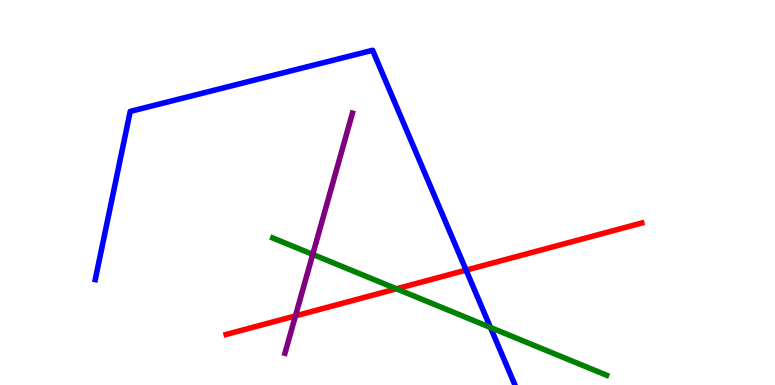[{'lines': ['blue', 'red'], 'intersections': [{'x': 6.01, 'y': 2.98}]}, {'lines': ['green', 'red'], 'intersections': [{'x': 5.12, 'y': 2.5}]}, {'lines': ['purple', 'red'], 'intersections': [{'x': 3.81, 'y': 1.79}]}, {'lines': ['blue', 'green'], 'intersections': [{'x': 6.33, 'y': 1.49}]}, {'lines': ['blue', 'purple'], 'intersections': []}, {'lines': ['green', 'purple'], 'intersections': [{'x': 4.04, 'y': 3.39}]}]